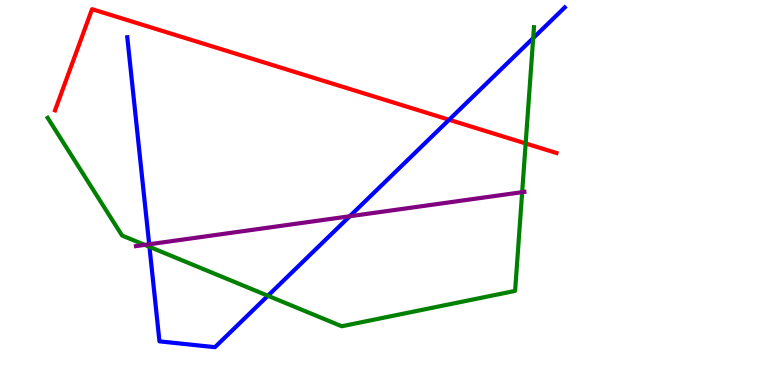[{'lines': ['blue', 'red'], 'intersections': [{'x': 5.8, 'y': 6.89}]}, {'lines': ['green', 'red'], 'intersections': [{'x': 6.78, 'y': 6.27}]}, {'lines': ['purple', 'red'], 'intersections': []}, {'lines': ['blue', 'green'], 'intersections': [{'x': 1.93, 'y': 3.59}, {'x': 3.46, 'y': 2.32}, {'x': 6.88, 'y': 9.01}]}, {'lines': ['blue', 'purple'], 'intersections': [{'x': 1.92, 'y': 3.66}, {'x': 4.51, 'y': 4.38}]}, {'lines': ['green', 'purple'], 'intersections': [{'x': 1.87, 'y': 3.64}, {'x': 6.74, 'y': 5.01}]}]